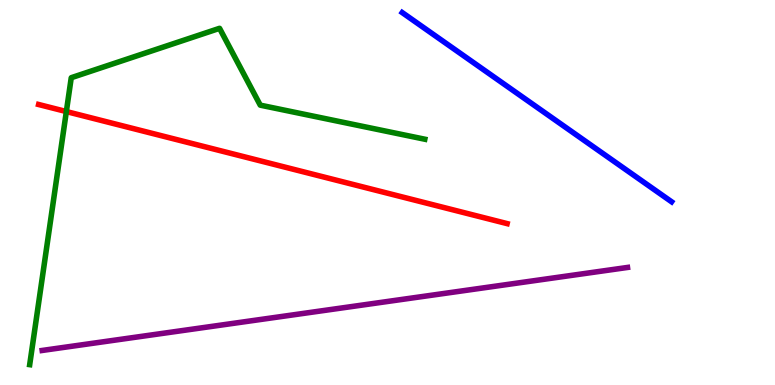[{'lines': ['blue', 'red'], 'intersections': []}, {'lines': ['green', 'red'], 'intersections': [{'x': 0.856, 'y': 7.1}]}, {'lines': ['purple', 'red'], 'intersections': []}, {'lines': ['blue', 'green'], 'intersections': []}, {'lines': ['blue', 'purple'], 'intersections': []}, {'lines': ['green', 'purple'], 'intersections': []}]